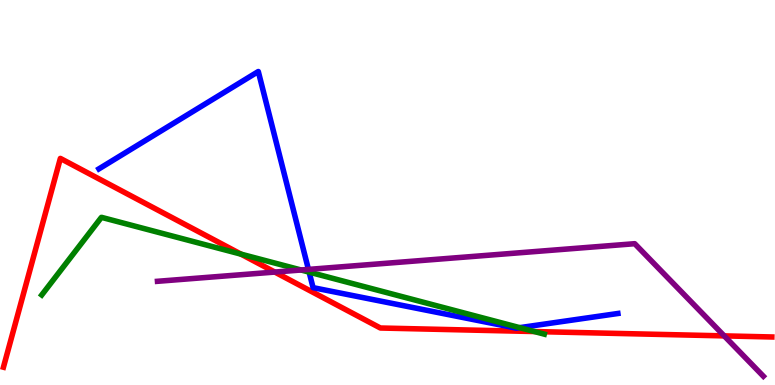[{'lines': ['blue', 'red'], 'intersections': []}, {'lines': ['green', 'red'], 'intersections': [{'x': 3.11, 'y': 3.4}, {'x': 6.9, 'y': 1.39}]}, {'lines': ['purple', 'red'], 'intersections': [{'x': 3.55, 'y': 2.93}, {'x': 9.34, 'y': 1.28}]}, {'lines': ['blue', 'green'], 'intersections': [{'x': 3.99, 'y': 2.93}, {'x': 6.71, 'y': 1.49}]}, {'lines': ['blue', 'purple'], 'intersections': [{'x': 3.98, 'y': 3.0}]}, {'lines': ['green', 'purple'], 'intersections': [{'x': 3.88, 'y': 2.99}]}]